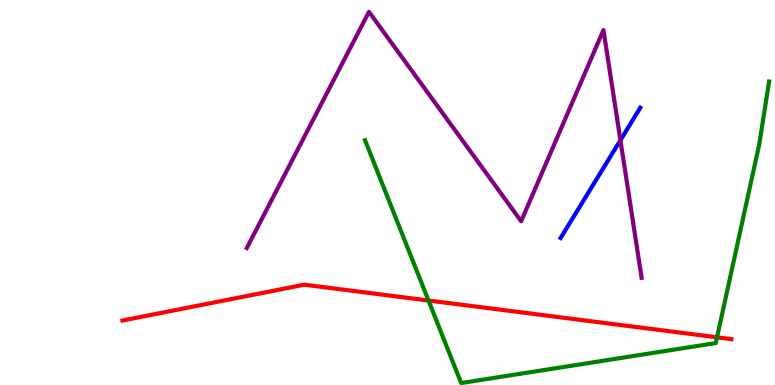[{'lines': ['blue', 'red'], 'intersections': []}, {'lines': ['green', 'red'], 'intersections': [{'x': 5.53, 'y': 2.19}, {'x': 9.25, 'y': 1.24}]}, {'lines': ['purple', 'red'], 'intersections': []}, {'lines': ['blue', 'green'], 'intersections': []}, {'lines': ['blue', 'purple'], 'intersections': [{'x': 8.01, 'y': 6.36}]}, {'lines': ['green', 'purple'], 'intersections': []}]